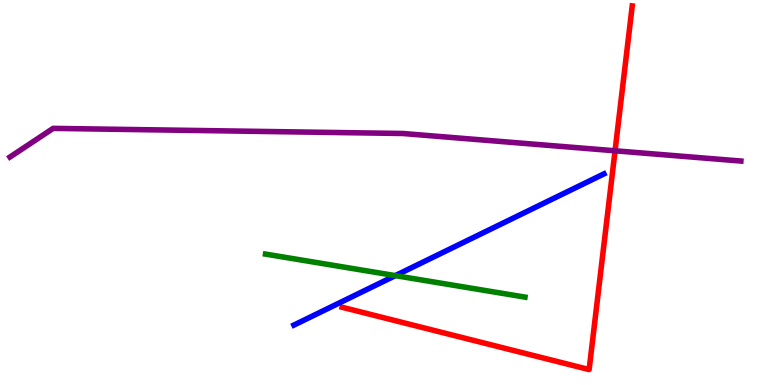[{'lines': ['blue', 'red'], 'intersections': []}, {'lines': ['green', 'red'], 'intersections': []}, {'lines': ['purple', 'red'], 'intersections': [{'x': 7.94, 'y': 6.08}]}, {'lines': ['blue', 'green'], 'intersections': [{'x': 5.1, 'y': 2.84}]}, {'lines': ['blue', 'purple'], 'intersections': []}, {'lines': ['green', 'purple'], 'intersections': []}]